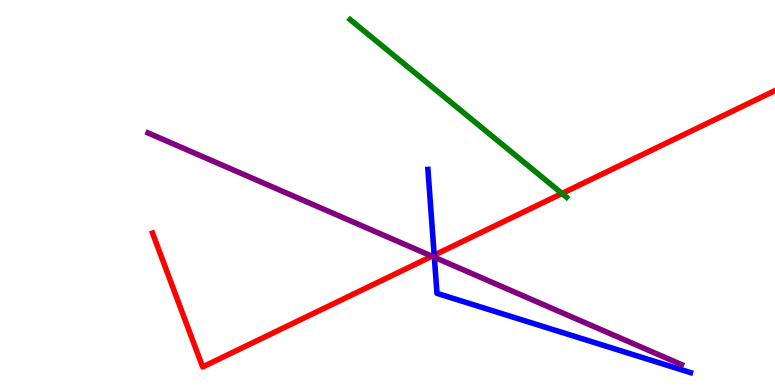[{'lines': ['blue', 'red'], 'intersections': [{'x': 5.6, 'y': 3.37}]}, {'lines': ['green', 'red'], 'intersections': [{'x': 7.25, 'y': 4.97}]}, {'lines': ['purple', 'red'], 'intersections': [{'x': 5.57, 'y': 3.34}]}, {'lines': ['blue', 'green'], 'intersections': []}, {'lines': ['blue', 'purple'], 'intersections': [{'x': 5.6, 'y': 3.32}]}, {'lines': ['green', 'purple'], 'intersections': []}]